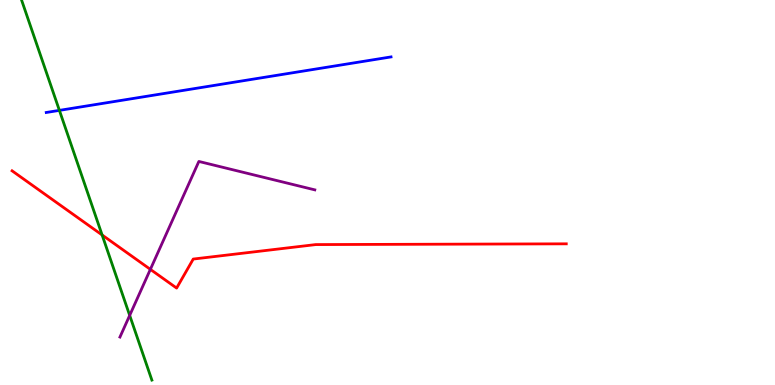[{'lines': ['blue', 'red'], 'intersections': []}, {'lines': ['green', 'red'], 'intersections': [{'x': 1.32, 'y': 3.9}]}, {'lines': ['purple', 'red'], 'intersections': [{'x': 1.94, 'y': 3.0}]}, {'lines': ['blue', 'green'], 'intersections': [{'x': 0.766, 'y': 7.13}]}, {'lines': ['blue', 'purple'], 'intersections': []}, {'lines': ['green', 'purple'], 'intersections': [{'x': 1.67, 'y': 1.81}]}]